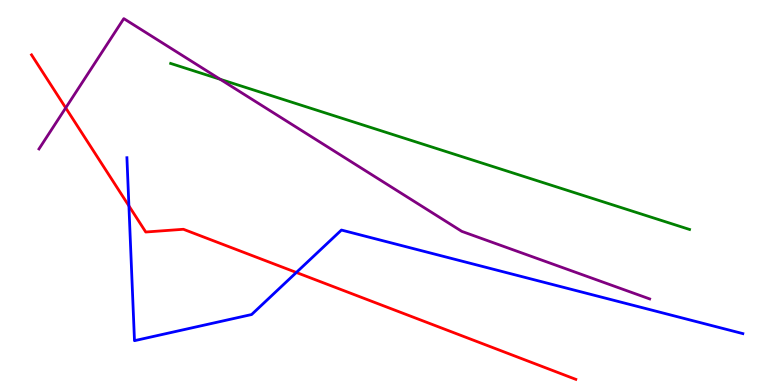[{'lines': ['blue', 'red'], 'intersections': [{'x': 1.66, 'y': 4.65}, {'x': 3.82, 'y': 2.92}]}, {'lines': ['green', 'red'], 'intersections': []}, {'lines': ['purple', 'red'], 'intersections': [{'x': 0.848, 'y': 7.2}]}, {'lines': ['blue', 'green'], 'intersections': []}, {'lines': ['blue', 'purple'], 'intersections': []}, {'lines': ['green', 'purple'], 'intersections': [{'x': 2.84, 'y': 7.94}]}]